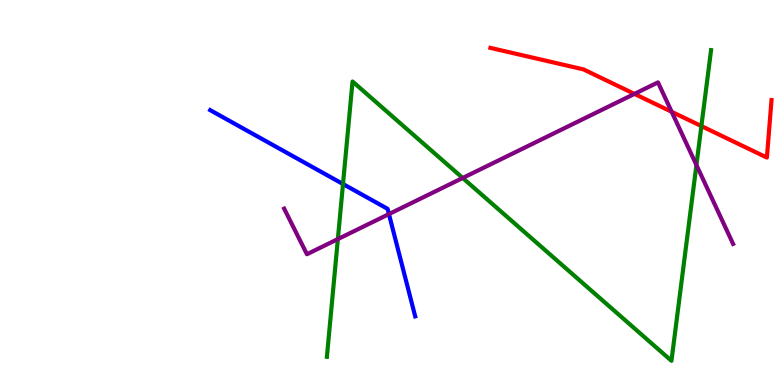[{'lines': ['blue', 'red'], 'intersections': []}, {'lines': ['green', 'red'], 'intersections': [{'x': 9.05, 'y': 6.73}]}, {'lines': ['purple', 'red'], 'intersections': [{'x': 8.19, 'y': 7.56}, {'x': 8.67, 'y': 7.1}]}, {'lines': ['blue', 'green'], 'intersections': [{'x': 4.43, 'y': 5.22}]}, {'lines': ['blue', 'purple'], 'intersections': [{'x': 5.02, 'y': 4.44}]}, {'lines': ['green', 'purple'], 'intersections': [{'x': 4.36, 'y': 3.79}, {'x': 5.97, 'y': 5.38}, {'x': 8.99, 'y': 5.71}]}]